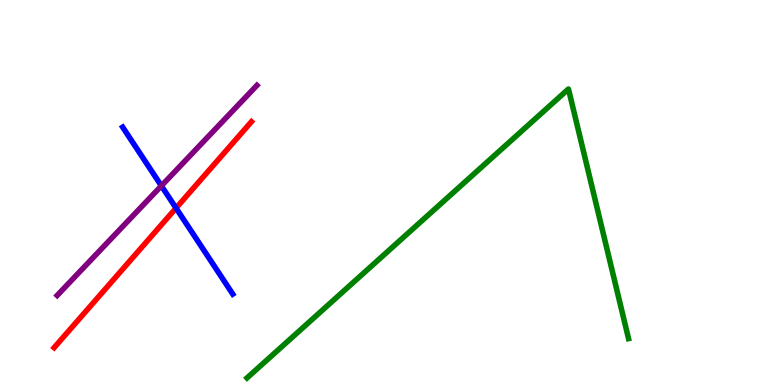[{'lines': ['blue', 'red'], 'intersections': [{'x': 2.27, 'y': 4.6}]}, {'lines': ['green', 'red'], 'intersections': []}, {'lines': ['purple', 'red'], 'intersections': []}, {'lines': ['blue', 'green'], 'intersections': []}, {'lines': ['blue', 'purple'], 'intersections': [{'x': 2.08, 'y': 5.17}]}, {'lines': ['green', 'purple'], 'intersections': []}]